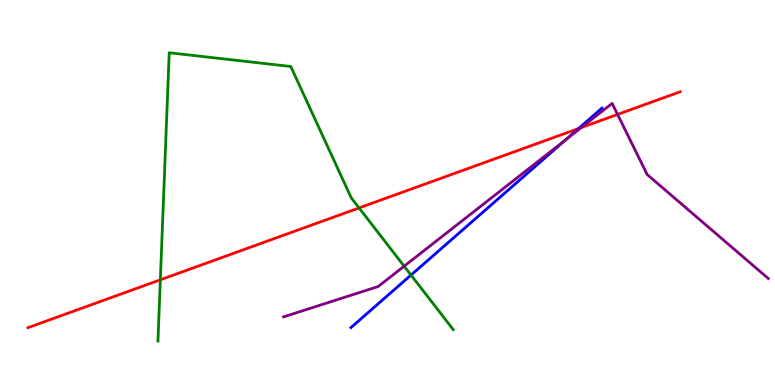[{'lines': ['blue', 'red'], 'intersections': [{'x': 7.47, 'y': 6.66}]}, {'lines': ['green', 'red'], 'intersections': [{'x': 2.07, 'y': 2.73}, {'x': 4.63, 'y': 4.6}]}, {'lines': ['purple', 'red'], 'intersections': [{'x': 7.5, 'y': 6.69}, {'x': 7.97, 'y': 7.03}]}, {'lines': ['blue', 'green'], 'intersections': [{'x': 5.3, 'y': 2.86}]}, {'lines': ['blue', 'purple'], 'intersections': [{'x': 7.3, 'y': 6.38}]}, {'lines': ['green', 'purple'], 'intersections': [{'x': 5.21, 'y': 3.09}]}]